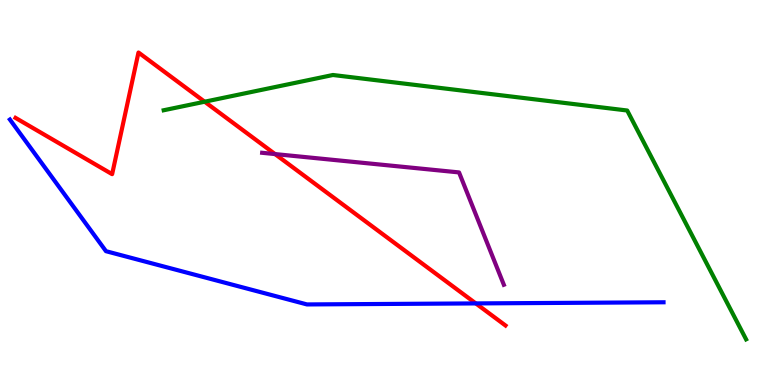[{'lines': ['blue', 'red'], 'intersections': [{'x': 6.14, 'y': 2.12}]}, {'lines': ['green', 'red'], 'intersections': [{'x': 2.64, 'y': 7.36}]}, {'lines': ['purple', 'red'], 'intersections': [{'x': 3.55, 'y': 6.0}]}, {'lines': ['blue', 'green'], 'intersections': []}, {'lines': ['blue', 'purple'], 'intersections': []}, {'lines': ['green', 'purple'], 'intersections': []}]